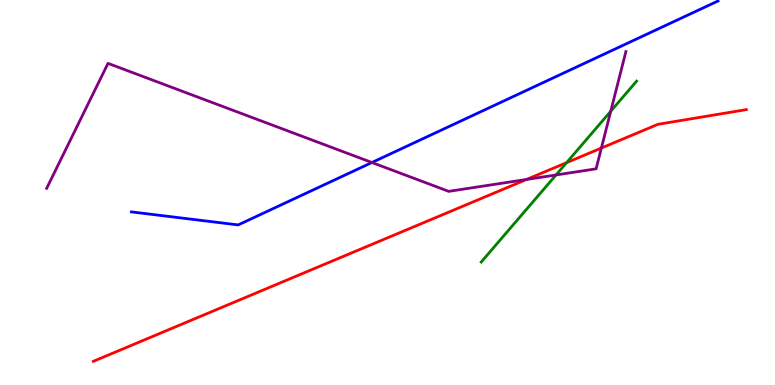[{'lines': ['blue', 'red'], 'intersections': []}, {'lines': ['green', 'red'], 'intersections': [{'x': 7.31, 'y': 5.78}]}, {'lines': ['purple', 'red'], 'intersections': [{'x': 6.79, 'y': 5.34}, {'x': 7.76, 'y': 6.15}]}, {'lines': ['blue', 'green'], 'intersections': []}, {'lines': ['blue', 'purple'], 'intersections': [{'x': 4.8, 'y': 5.78}]}, {'lines': ['green', 'purple'], 'intersections': [{'x': 7.17, 'y': 5.46}, {'x': 7.88, 'y': 7.11}]}]